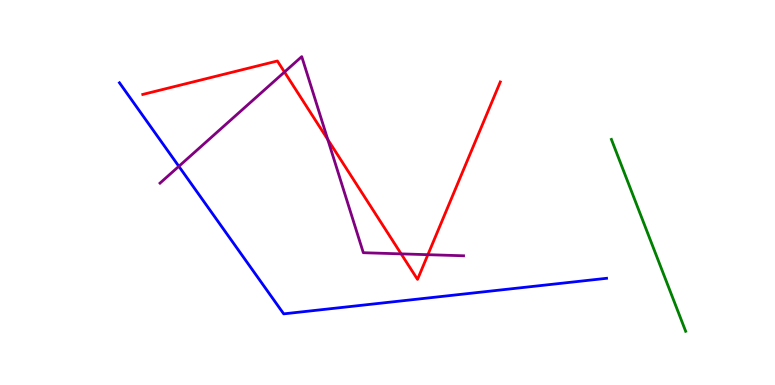[{'lines': ['blue', 'red'], 'intersections': []}, {'lines': ['green', 'red'], 'intersections': []}, {'lines': ['purple', 'red'], 'intersections': [{'x': 3.67, 'y': 8.13}, {'x': 4.23, 'y': 6.38}, {'x': 5.18, 'y': 3.41}, {'x': 5.52, 'y': 3.38}]}, {'lines': ['blue', 'green'], 'intersections': []}, {'lines': ['blue', 'purple'], 'intersections': [{'x': 2.31, 'y': 5.68}]}, {'lines': ['green', 'purple'], 'intersections': []}]